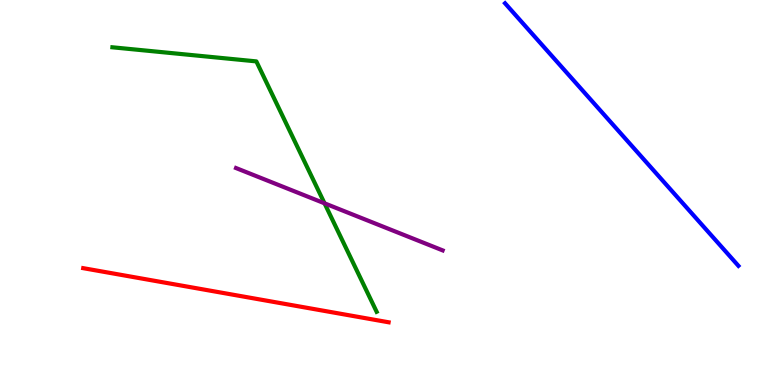[{'lines': ['blue', 'red'], 'intersections': []}, {'lines': ['green', 'red'], 'intersections': []}, {'lines': ['purple', 'red'], 'intersections': []}, {'lines': ['blue', 'green'], 'intersections': []}, {'lines': ['blue', 'purple'], 'intersections': []}, {'lines': ['green', 'purple'], 'intersections': [{'x': 4.19, 'y': 4.72}]}]